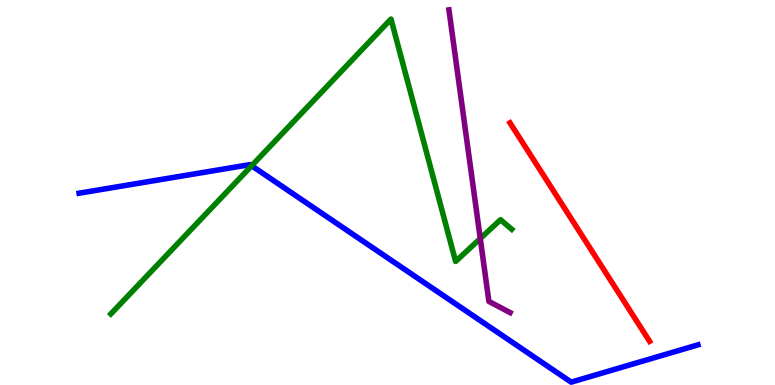[{'lines': ['blue', 'red'], 'intersections': []}, {'lines': ['green', 'red'], 'intersections': []}, {'lines': ['purple', 'red'], 'intersections': []}, {'lines': ['blue', 'green'], 'intersections': [{'x': 3.25, 'y': 5.69}]}, {'lines': ['blue', 'purple'], 'intersections': []}, {'lines': ['green', 'purple'], 'intersections': [{'x': 6.2, 'y': 3.8}]}]